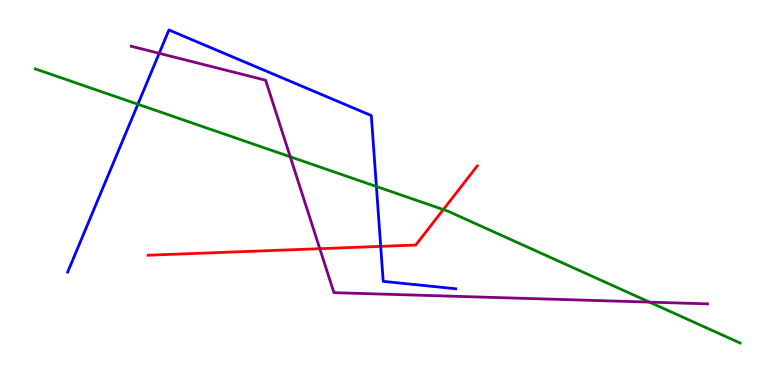[{'lines': ['blue', 'red'], 'intersections': [{'x': 4.91, 'y': 3.6}]}, {'lines': ['green', 'red'], 'intersections': [{'x': 5.72, 'y': 4.56}]}, {'lines': ['purple', 'red'], 'intersections': [{'x': 4.13, 'y': 3.54}]}, {'lines': ['blue', 'green'], 'intersections': [{'x': 1.78, 'y': 7.29}, {'x': 4.86, 'y': 5.16}]}, {'lines': ['blue', 'purple'], 'intersections': [{'x': 2.05, 'y': 8.62}]}, {'lines': ['green', 'purple'], 'intersections': [{'x': 3.74, 'y': 5.93}, {'x': 8.38, 'y': 2.15}]}]